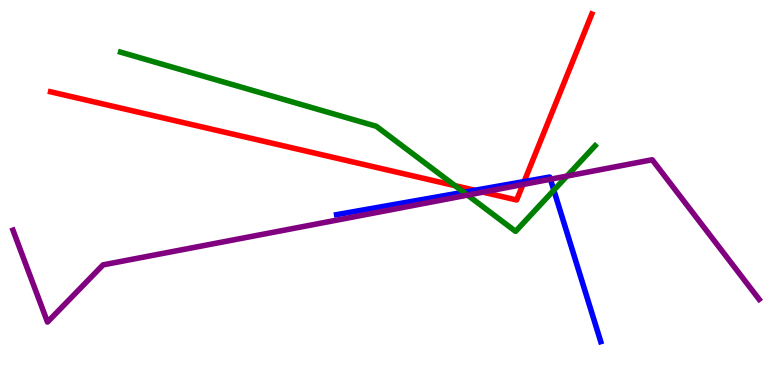[{'lines': ['blue', 'red'], 'intersections': [{'x': 6.13, 'y': 5.06}, {'x': 6.76, 'y': 5.28}]}, {'lines': ['green', 'red'], 'intersections': [{'x': 5.87, 'y': 5.18}]}, {'lines': ['purple', 'red'], 'intersections': [{'x': 6.23, 'y': 5.01}, {'x': 6.75, 'y': 5.21}]}, {'lines': ['blue', 'green'], 'intersections': [{'x': 5.98, 'y': 5.01}, {'x': 7.15, 'y': 5.06}]}, {'lines': ['blue', 'purple'], 'intersections': [{'x': 7.1, 'y': 5.34}]}, {'lines': ['green', 'purple'], 'intersections': [{'x': 6.03, 'y': 4.93}, {'x': 7.32, 'y': 5.43}]}]